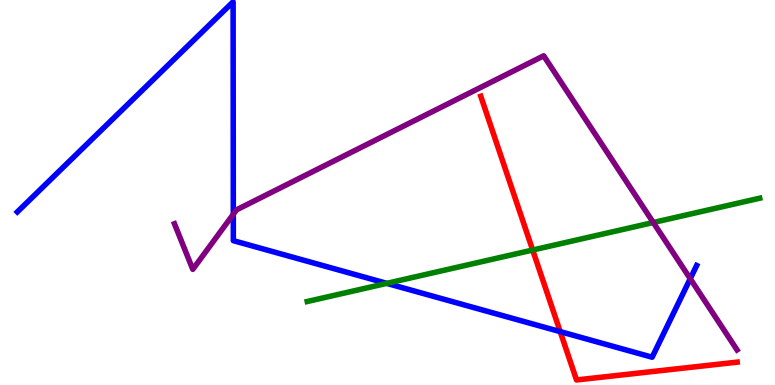[{'lines': ['blue', 'red'], 'intersections': [{'x': 7.23, 'y': 1.39}]}, {'lines': ['green', 'red'], 'intersections': [{'x': 6.87, 'y': 3.51}]}, {'lines': ['purple', 'red'], 'intersections': []}, {'lines': ['blue', 'green'], 'intersections': [{'x': 4.99, 'y': 2.64}]}, {'lines': ['blue', 'purple'], 'intersections': [{'x': 3.01, 'y': 4.44}, {'x': 8.91, 'y': 2.76}]}, {'lines': ['green', 'purple'], 'intersections': [{'x': 8.43, 'y': 4.22}]}]